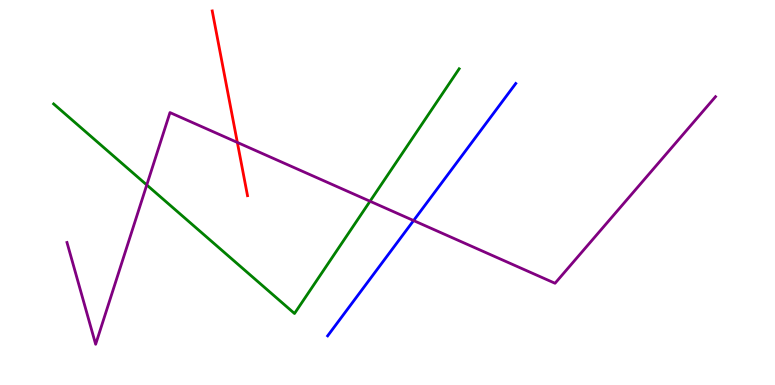[{'lines': ['blue', 'red'], 'intersections': []}, {'lines': ['green', 'red'], 'intersections': []}, {'lines': ['purple', 'red'], 'intersections': [{'x': 3.06, 'y': 6.3}]}, {'lines': ['blue', 'green'], 'intersections': []}, {'lines': ['blue', 'purple'], 'intersections': [{'x': 5.34, 'y': 4.27}]}, {'lines': ['green', 'purple'], 'intersections': [{'x': 1.89, 'y': 5.2}, {'x': 4.77, 'y': 4.77}]}]